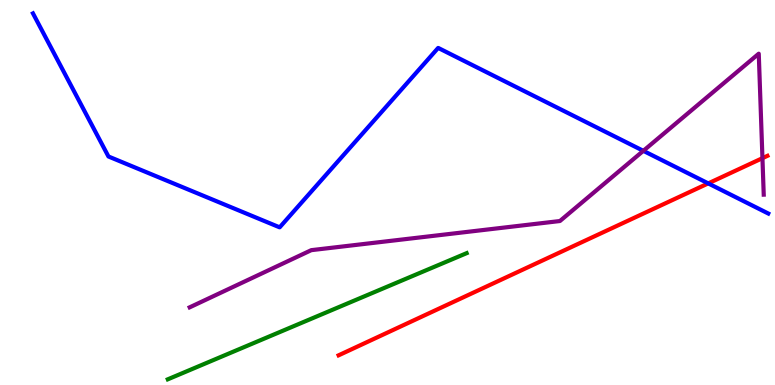[{'lines': ['blue', 'red'], 'intersections': [{'x': 9.14, 'y': 5.24}]}, {'lines': ['green', 'red'], 'intersections': []}, {'lines': ['purple', 'red'], 'intersections': [{'x': 9.84, 'y': 5.89}]}, {'lines': ['blue', 'green'], 'intersections': []}, {'lines': ['blue', 'purple'], 'intersections': [{'x': 8.3, 'y': 6.08}]}, {'lines': ['green', 'purple'], 'intersections': []}]